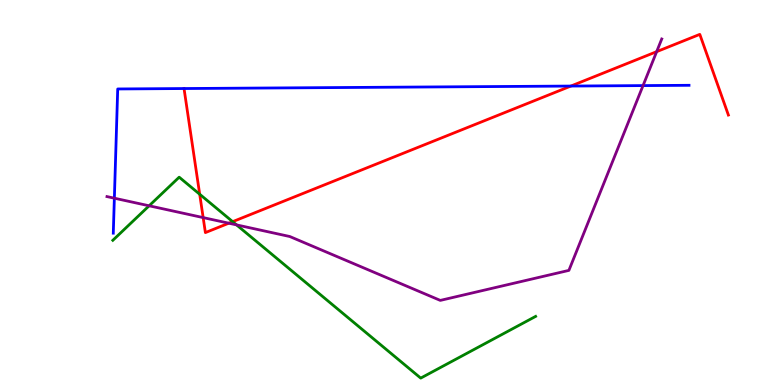[{'lines': ['blue', 'red'], 'intersections': [{'x': 2.37, 'y': 7.7}, {'x': 7.37, 'y': 7.76}]}, {'lines': ['green', 'red'], 'intersections': [{'x': 2.58, 'y': 4.95}, {'x': 3.0, 'y': 4.24}]}, {'lines': ['purple', 'red'], 'intersections': [{'x': 2.62, 'y': 4.35}, {'x': 2.95, 'y': 4.2}, {'x': 8.47, 'y': 8.66}]}, {'lines': ['blue', 'green'], 'intersections': []}, {'lines': ['blue', 'purple'], 'intersections': [{'x': 1.48, 'y': 4.85}, {'x': 8.3, 'y': 7.78}]}, {'lines': ['green', 'purple'], 'intersections': [{'x': 1.92, 'y': 4.65}, {'x': 3.05, 'y': 4.16}]}]